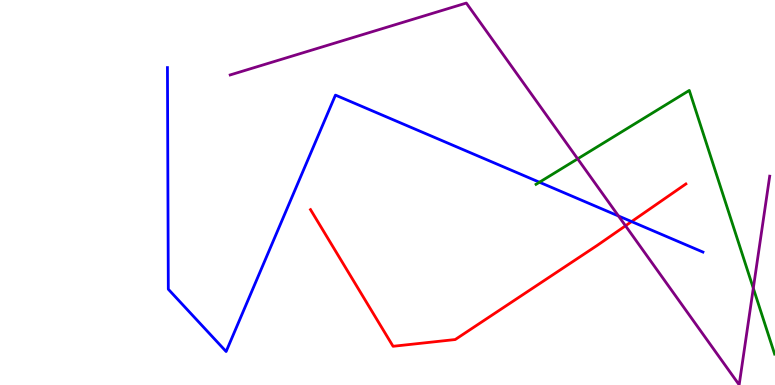[{'lines': ['blue', 'red'], 'intersections': [{'x': 8.15, 'y': 4.24}]}, {'lines': ['green', 'red'], 'intersections': []}, {'lines': ['purple', 'red'], 'intersections': [{'x': 8.07, 'y': 4.14}]}, {'lines': ['blue', 'green'], 'intersections': [{'x': 6.96, 'y': 5.27}]}, {'lines': ['blue', 'purple'], 'intersections': [{'x': 7.98, 'y': 4.39}]}, {'lines': ['green', 'purple'], 'intersections': [{'x': 7.45, 'y': 5.87}, {'x': 9.72, 'y': 2.51}]}]